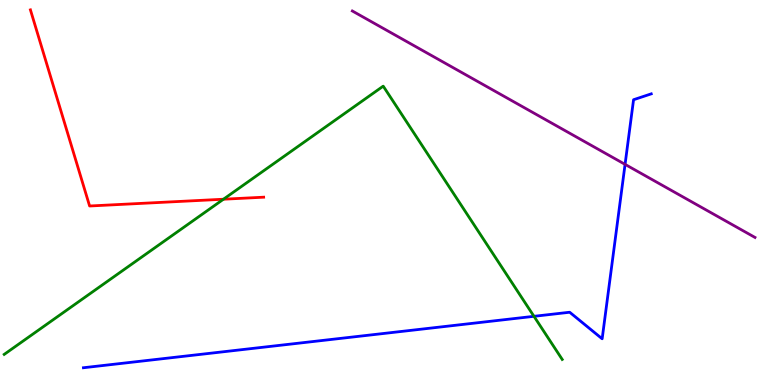[{'lines': ['blue', 'red'], 'intersections': []}, {'lines': ['green', 'red'], 'intersections': [{'x': 2.88, 'y': 4.83}]}, {'lines': ['purple', 'red'], 'intersections': []}, {'lines': ['blue', 'green'], 'intersections': [{'x': 6.89, 'y': 1.78}]}, {'lines': ['blue', 'purple'], 'intersections': [{'x': 8.07, 'y': 5.73}]}, {'lines': ['green', 'purple'], 'intersections': []}]